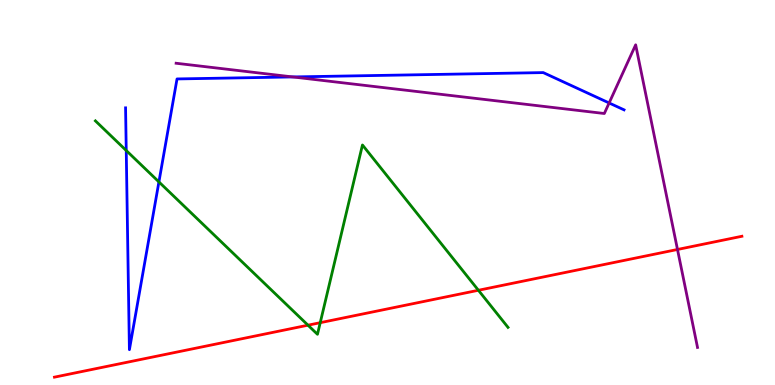[{'lines': ['blue', 'red'], 'intersections': []}, {'lines': ['green', 'red'], 'intersections': [{'x': 3.97, 'y': 1.55}, {'x': 4.13, 'y': 1.62}, {'x': 6.17, 'y': 2.46}]}, {'lines': ['purple', 'red'], 'intersections': [{'x': 8.74, 'y': 3.52}]}, {'lines': ['blue', 'green'], 'intersections': [{'x': 1.63, 'y': 6.09}, {'x': 2.05, 'y': 5.27}]}, {'lines': ['blue', 'purple'], 'intersections': [{'x': 3.78, 'y': 8.0}, {'x': 7.86, 'y': 7.33}]}, {'lines': ['green', 'purple'], 'intersections': []}]